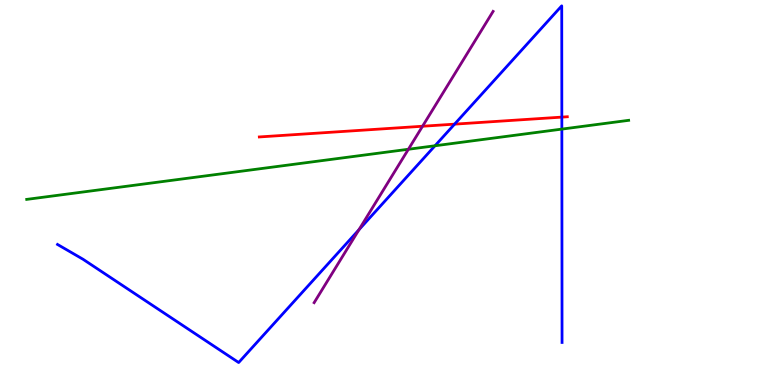[{'lines': ['blue', 'red'], 'intersections': [{'x': 5.87, 'y': 6.78}, {'x': 7.25, 'y': 6.96}]}, {'lines': ['green', 'red'], 'intersections': []}, {'lines': ['purple', 'red'], 'intersections': [{'x': 5.45, 'y': 6.72}]}, {'lines': ['blue', 'green'], 'intersections': [{'x': 5.61, 'y': 6.21}, {'x': 7.25, 'y': 6.65}]}, {'lines': ['blue', 'purple'], 'intersections': [{'x': 4.63, 'y': 4.03}]}, {'lines': ['green', 'purple'], 'intersections': [{'x': 5.27, 'y': 6.12}]}]